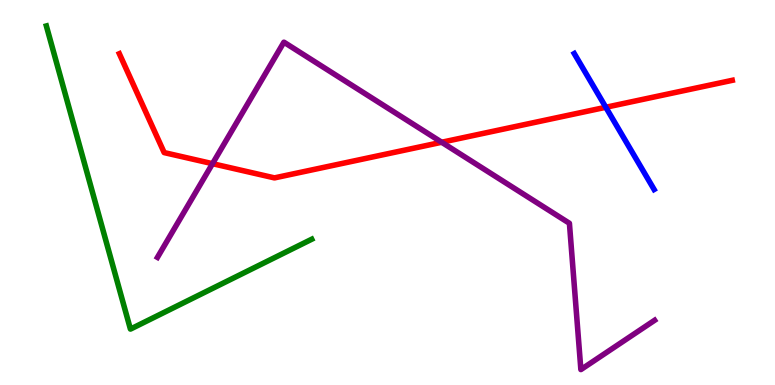[{'lines': ['blue', 'red'], 'intersections': [{'x': 7.82, 'y': 7.21}]}, {'lines': ['green', 'red'], 'intersections': []}, {'lines': ['purple', 'red'], 'intersections': [{'x': 2.74, 'y': 5.75}, {'x': 5.7, 'y': 6.31}]}, {'lines': ['blue', 'green'], 'intersections': []}, {'lines': ['blue', 'purple'], 'intersections': []}, {'lines': ['green', 'purple'], 'intersections': []}]